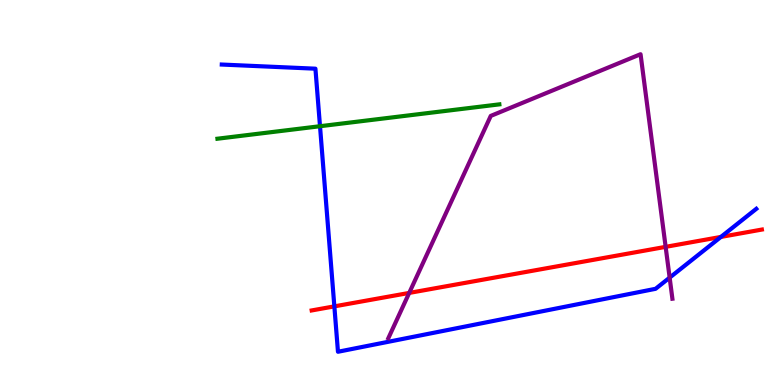[{'lines': ['blue', 'red'], 'intersections': [{'x': 4.31, 'y': 2.04}, {'x': 9.3, 'y': 3.85}]}, {'lines': ['green', 'red'], 'intersections': []}, {'lines': ['purple', 'red'], 'intersections': [{'x': 5.28, 'y': 2.39}, {'x': 8.59, 'y': 3.59}]}, {'lines': ['blue', 'green'], 'intersections': [{'x': 4.13, 'y': 6.72}]}, {'lines': ['blue', 'purple'], 'intersections': [{'x': 8.64, 'y': 2.79}]}, {'lines': ['green', 'purple'], 'intersections': []}]